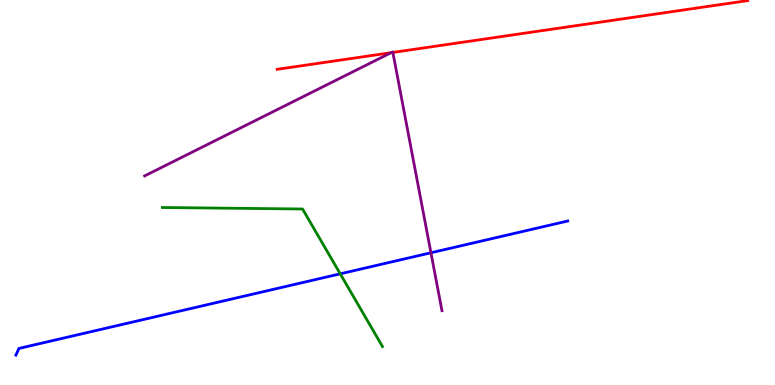[{'lines': ['blue', 'red'], 'intersections': []}, {'lines': ['green', 'red'], 'intersections': []}, {'lines': ['purple', 'red'], 'intersections': [{'x': 5.05, 'y': 8.63}, {'x': 5.07, 'y': 8.64}]}, {'lines': ['blue', 'green'], 'intersections': [{'x': 4.39, 'y': 2.89}]}, {'lines': ['blue', 'purple'], 'intersections': [{'x': 5.56, 'y': 3.43}]}, {'lines': ['green', 'purple'], 'intersections': []}]